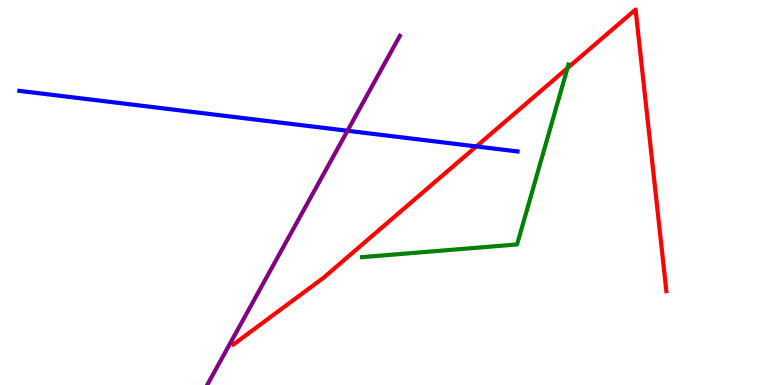[{'lines': ['blue', 'red'], 'intersections': [{'x': 6.15, 'y': 6.2}]}, {'lines': ['green', 'red'], 'intersections': [{'x': 7.32, 'y': 8.23}]}, {'lines': ['purple', 'red'], 'intersections': []}, {'lines': ['blue', 'green'], 'intersections': []}, {'lines': ['blue', 'purple'], 'intersections': [{'x': 4.48, 'y': 6.6}]}, {'lines': ['green', 'purple'], 'intersections': []}]